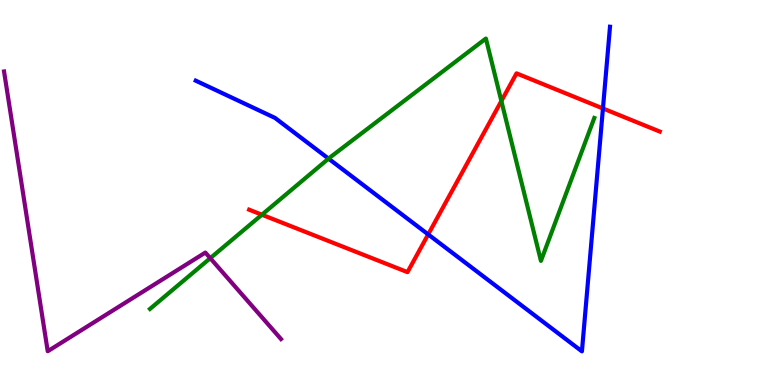[{'lines': ['blue', 'red'], 'intersections': [{'x': 5.52, 'y': 3.91}, {'x': 7.78, 'y': 7.18}]}, {'lines': ['green', 'red'], 'intersections': [{'x': 3.38, 'y': 4.42}, {'x': 6.47, 'y': 7.38}]}, {'lines': ['purple', 'red'], 'intersections': []}, {'lines': ['blue', 'green'], 'intersections': [{'x': 4.24, 'y': 5.88}]}, {'lines': ['blue', 'purple'], 'intersections': []}, {'lines': ['green', 'purple'], 'intersections': [{'x': 2.71, 'y': 3.29}]}]